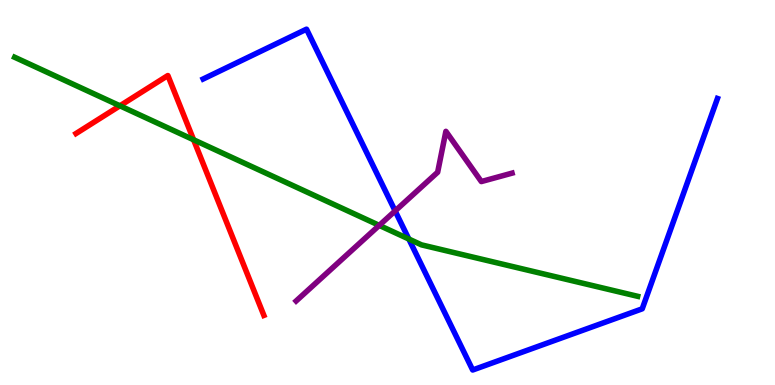[{'lines': ['blue', 'red'], 'intersections': []}, {'lines': ['green', 'red'], 'intersections': [{'x': 1.55, 'y': 7.25}, {'x': 2.5, 'y': 6.37}]}, {'lines': ['purple', 'red'], 'intersections': []}, {'lines': ['blue', 'green'], 'intersections': [{'x': 5.28, 'y': 3.79}]}, {'lines': ['blue', 'purple'], 'intersections': [{'x': 5.1, 'y': 4.52}]}, {'lines': ['green', 'purple'], 'intersections': [{'x': 4.89, 'y': 4.15}]}]